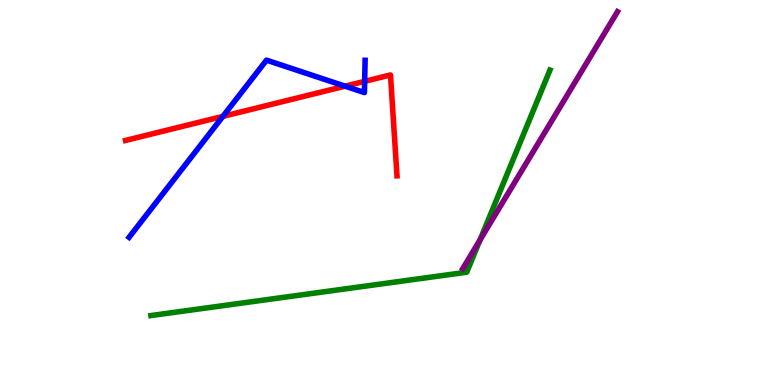[{'lines': ['blue', 'red'], 'intersections': [{'x': 2.88, 'y': 6.98}, {'x': 4.45, 'y': 7.76}, {'x': 4.71, 'y': 7.89}]}, {'lines': ['green', 'red'], 'intersections': []}, {'lines': ['purple', 'red'], 'intersections': []}, {'lines': ['blue', 'green'], 'intersections': []}, {'lines': ['blue', 'purple'], 'intersections': []}, {'lines': ['green', 'purple'], 'intersections': [{'x': 6.19, 'y': 3.77}]}]